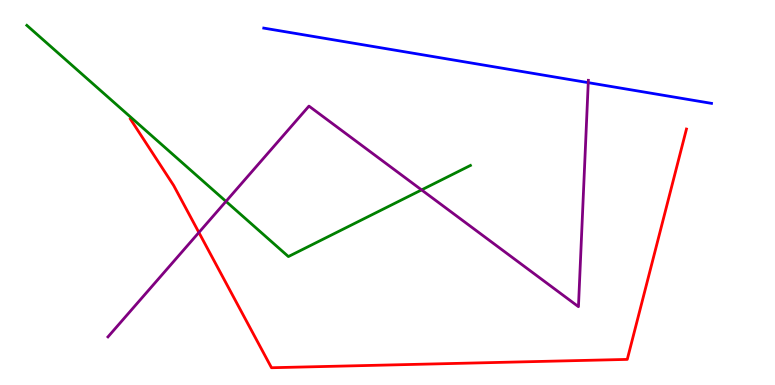[{'lines': ['blue', 'red'], 'intersections': []}, {'lines': ['green', 'red'], 'intersections': []}, {'lines': ['purple', 'red'], 'intersections': [{'x': 2.57, 'y': 3.96}]}, {'lines': ['blue', 'green'], 'intersections': []}, {'lines': ['blue', 'purple'], 'intersections': [{'x': 7.59, 'y': 7.85}]}, {'lines': ['green', 'purple'], 'intersections': [{'x': 2.92, 'y': 4.77}, {'x': 5.44, 'y': 5.07}]}]